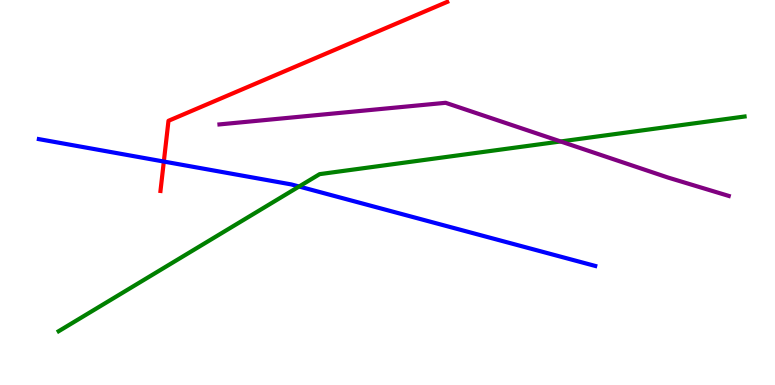[{'lines': ['blue', 'red'], 'intersections': [{'x': 2.11, 'y': 5.8}]}, {'lines': ['green', 'red'], 'intersections': []}, {'lines': ['purple', 'red'], 'intersections': []}, {'lines': ['blue', 'green'], 'intersections': [{'x': 3.86, 'y': 5.16}]}, {'lines': ['blue', 'purple'], 'intersections': []}, {'lines': ['green', 'purple'], 'intersections': [{'x': 7.23, 'y': 6.33}]}]